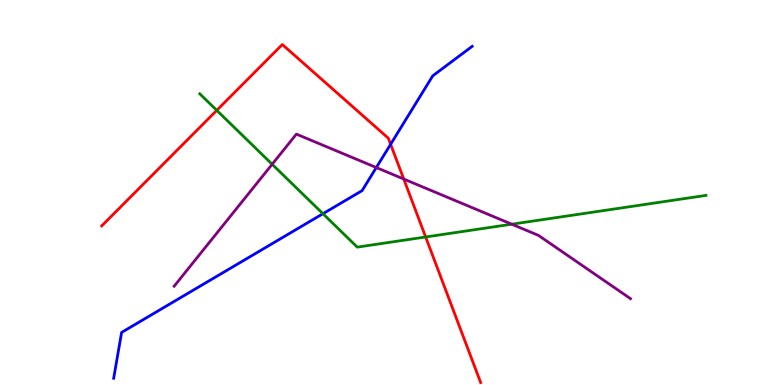[{'lines': ['blue', 'red'], 'intersections': [{'x': 5.04, 'y': 6.25}]}, {'lines': ['green', 'red'], 'intersections': [{'x': 2.8, 'y': 7.13}, {'x': 5.49, 'y': 3.84}]}, {'lines': ['purple', 'red'], 'intersections': [{'x': 5.21, 'y': 5.35}]}, {'lines': ['blue', 'green'], 'intersections': [{'x': 4.17, 'y': 4.45}]}, {'lines': ['blue', 'purple'], 'intersections': [{'x': 4.86, 'y': 5.65}]}, {'lines': ['green', 'purple'], 'intersections': [{'x': 3.51, 'y': 5.73}, {'x': 6.6, 'y': 4.18}]}]